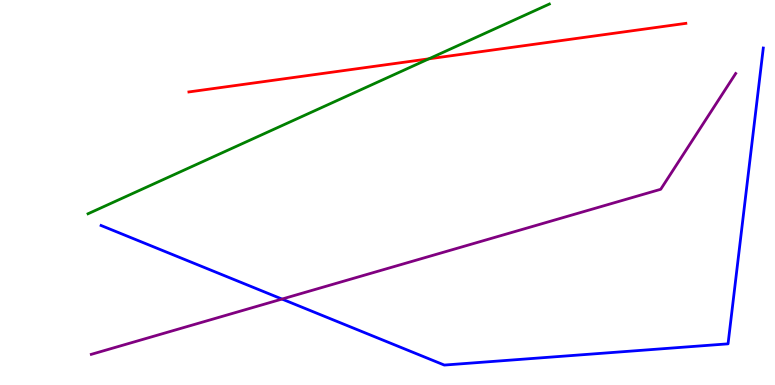[{'lines': ['blue', 'red'], 'intersections': []}, {'lines': ['green', 'red'], 'intersections': [{'x': 5.53, 'y': 8.47}]}, {'lines': ['purple', 'red'], 'intersections': []}, {'lines': ['blue', 'green'], 'intersections': []}, {'lines': ['blue', 'purple'], 'intersections': [{'x': 3.64, 'y': 2.23}]}, {'lines': ['green', 'purple'], 'intersections': []}]